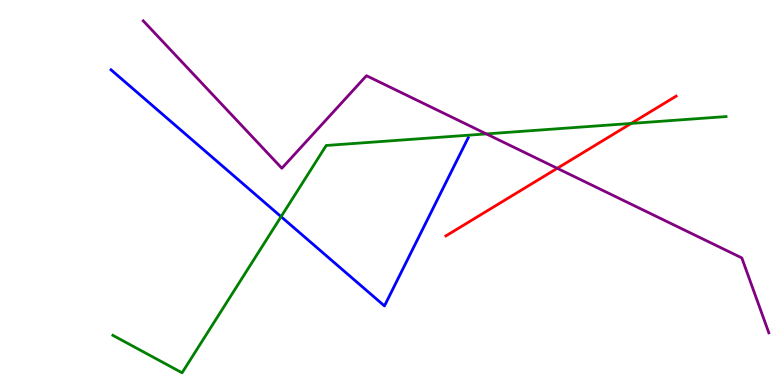[{'lines': ['blue', 'red'], 'intersections': []}, {'lines': ['green', 'red'], 'intersections': [{'x': 8.14, 'y': 6.79}]}, {'lines': ['purple', 'red'], 'intersections': [{'x': 7.19, 'y': 5.63}]}, {'lines': ['blue', 'green'], 'intersections': [{'x': 3.63, 'y': 4.37}]}, {'lines': ['blue', 'purple'], 'intersections': []}, {'lines': ['green', 'purple'], 'intersections': [{'x': 6.28, 'y': 6.52}]}]